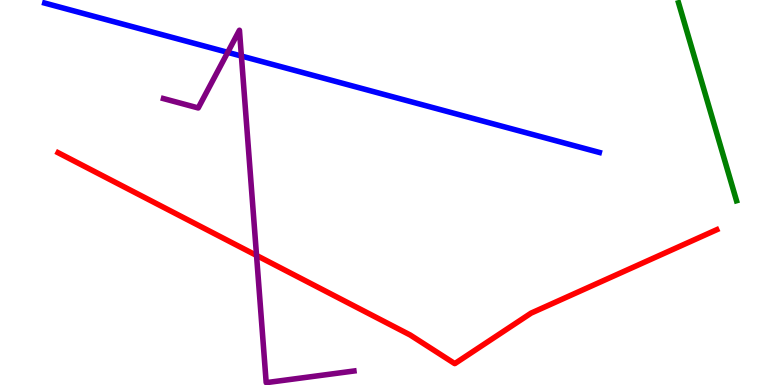[{'lines': ['blue', 'red'], 'intersections': []}, {'lines': ['green', 'red'], 'intersections': []}, {'lines': ['purple', 'red'], 'intersections': [{'x': 3.31, 'y': 3.37}]}, {'lines': ['blue', 'green'], 'intersections': []}, {'lines': ['blue', 'purple'], 'intersections': [{'x': 2.94, 'y': 8.64}, {'x': 3.11, 'y': 8.54}]}, {'lines': ['green', 'purple'], 'intersections': []}]